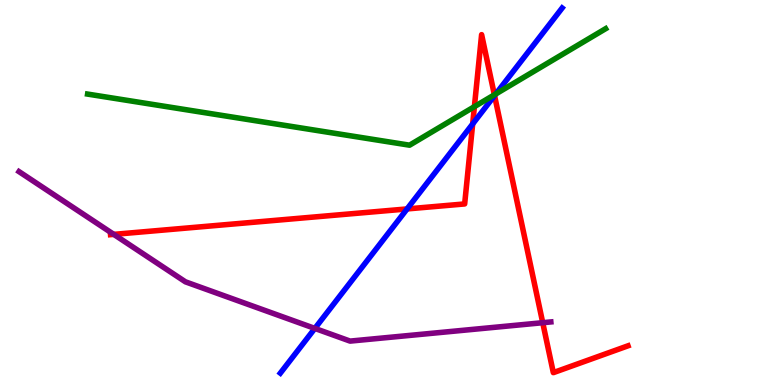[{'lines': ['blue', 'red'], 'intersections': [{'x': 5.25, 'y': 4.57}, {'x': 6.1, 'y': 6.78}, {'x': 6.38, 'y': 7.52}]}, {'lines': ['green', 'red'], 'intersections': [{'x': 6.12, 'y': 7.23}, {'x': 6.38, 'y': 7.54}]}, {'lines': ['purple', 'red'], 'intersections': [{'x': 1.47, 'y': 3.91}, {'x': 7.0, 'y': 1.62}]}, {'lines': ['blue', 'green'], 'intersections': [{'x': 6.4, 'y': 7.56}]}, {'lines': ['blue', 'purple'], 'intersections': [{'x': 4.06, 'y': 1.47}]}, {'lines': ['green', 'purple'], 'intersections': []}]